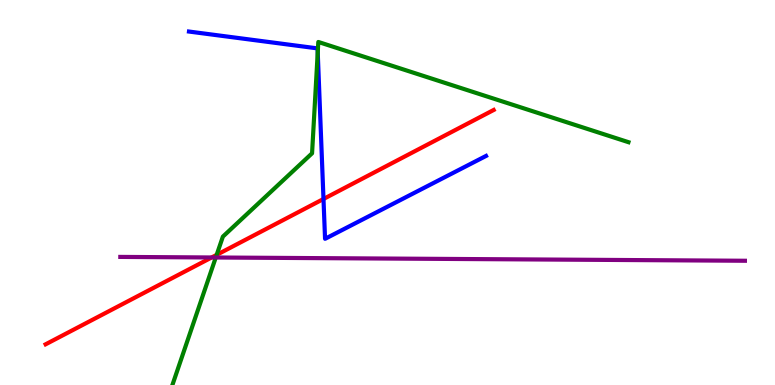[{'lines': ['blue', 'red'], 'intersections': [{'x': 4.17, 'y': 4.83}]}, {'lines': ['green', 'red'], 'intersections': [{'x': 2.8, 'y': 3.38}]}, {'lines': ['purple', 'red'], 'intersections': [{'x': 2.73, 'y': 3.31}]}, {'lines': ['blue', 'green'], 'intersections': [{'x': 4.1, 'y': 8.64}]}, {'lines': ['blue', 'purple'], 'intersections': []}, {'lines': ['green', 'purple'], 'intersections': [{'x': 2.78, 'y': 3.31}]}]